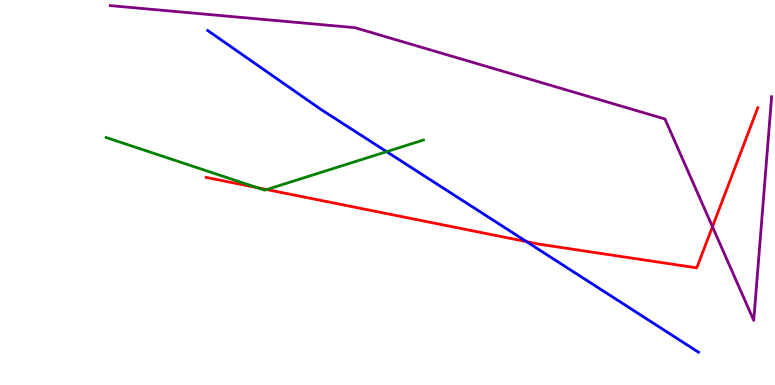[{'lines': ['blue', 'red'], 'intersections': [{'x': 6.79, 'y': 3.72}]}, {'lines': ['green', 'red'], 'intersections': [{'x': 3.32, 'y': 5.13}, {'x': 3.44, 'y': 5.08}]}, {'lines': ['purple', 'red'], 'intersections': [{'x': 9.19, 'y': 4.11}]}, {'lines': ['blue', 'green'], 'intersections': [{'x': 4.99, 'y': 6.06}]}, {'lines': ['blue', 'purple'], 'intersections': []}, {'lines': ['green', 'purple'], 'intersections': []}]